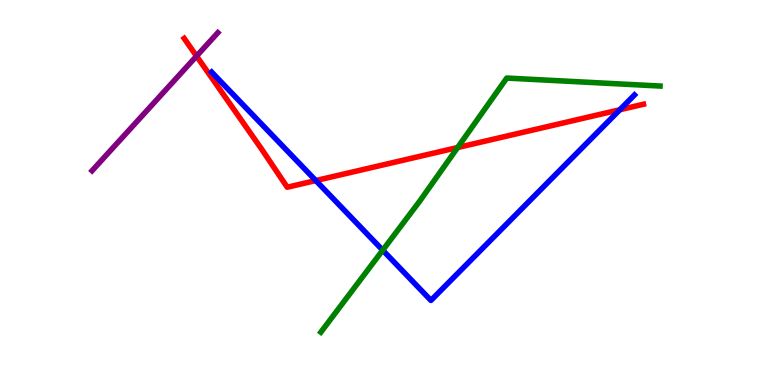[{'lines': ['blue', 'red'], 'intersections': [{'x': 4.08, 'y': 5.31}, {'x': 8.0, 'y': 7.15}]}, {'lines': ['green', 'red'], 'intersections': [{'x': 5.9, 'y': 6.17}]}, {'lines': ['purple', 'red'], 'intersections': [{'x': 2.54, 'y': 8.54}]}, {'lines': ['blue', 'green'], 'intersections': [{'x': 4.94, 'y': 3.5}]}, {'lines': ['blue', 'purple'], 'intersections': []}, {'lines': ['green', 'purple'], 'intersections': []}]